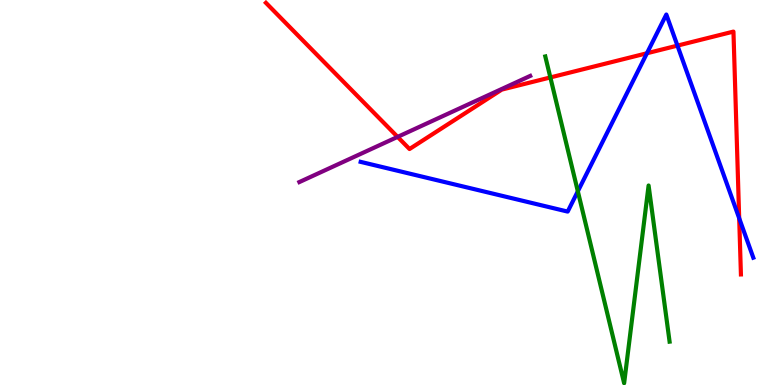[{'lines': ['blue', 'red'], 'intersections': [{'x': 8.35, 'y': 8.62}, {'x': 8.74, 'y': 8.82}, {'x': 9.54, 'y': 4.33}]}, {'lines': ['green', 'red'], 'intersections': [{'x': 7.1, 'y': 7.99}]}, {'lines': ['purple', 'red'], 'intersections': [{'x': 5.13, 'y': 6.44}]}, {'lines': ['blue', 'green'], 'intersections': [{'x': 7.46, 'y': 5.03}]}, {'lines': ['blue', 'purple'], 'intersections': []}, {'lines': ['green', 'purple'], 'intersections': []}]